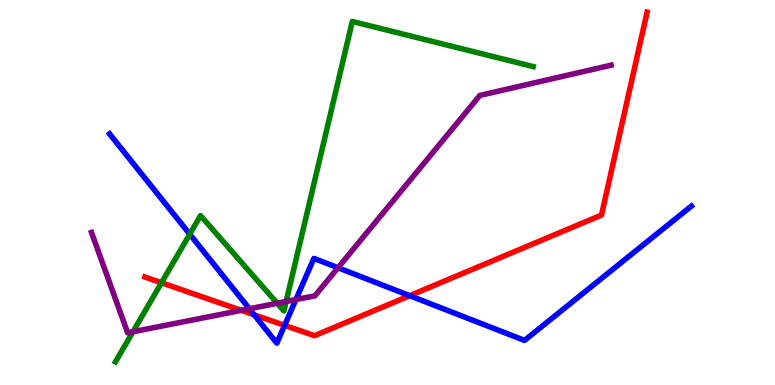[{'lines': ['blue', 'red'], 'intersections': [{'x': 3.28, 'y': 1.82}, {'x': 3.67, 'y': 1.55}, {'x': 5.29, 'y': 2.32}]}, {'lines': ['green', 'red'], 'intersections': [{'x': 2.08, 'y': 2.66}]}, {'lines': ['purple', 'red'], 'intersections': [{'x': 3.11, 'y': 1.94}]}, {'lines': ['blue', 'green'], 'intersections': [{'x': 2.45, 'y': 3.92}]}, {'lines': ['blue', 'purple'], 'intersections': [{'x': 3.22, 'y': 1.98}, {'x': 3.82, 'y': 2.22}, {'x': 4.36, 'y': 3.05}]}, {'lines': ['green', 'purple'], 'intersections': [{'x': 1.72, 'y': 1.38}, {'x': 3.58, 'y': 2.12}, {'x': 3.69, 'y': 2.17}]}]